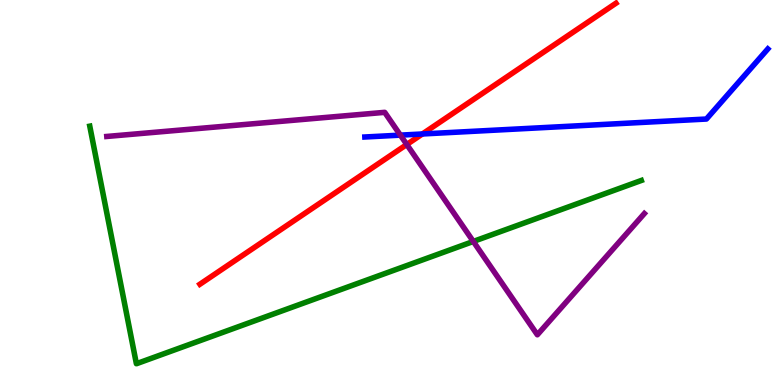[{'lines': ['blue', 'red'], 'intersections': [{'x': 5.45, 'y': 6.52}]}, {'lines': ['green', 'red'], 'intersections': []}, {'lines': ['purple', 'red'], 'intersections': [{'x': 5.25, 'y': 6.25}]}, {'lines': ['blue', 'green'], 'intersections': []}, {'lines': ['blue', 'purple'], 'intersections': [{'x': 5.17, 'y': 6.49}]}, {'lines': ['green', 'purple'], 'intersections': [{'x': 6.11, 'y': 3.73}]}]